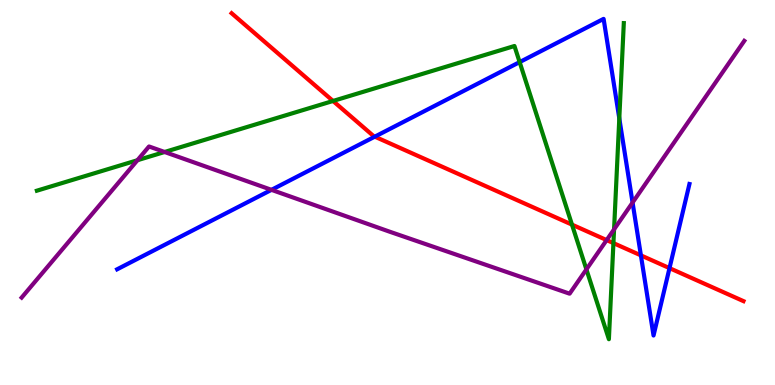[{'lines': ['blue', 'red'], 'intersections': [{'x': 4.84, 'y': 6.45}, {'x': 8.27, 'y': 3.37}, {'x': 8.64, 'y': 3.04}]}, {'lines': ['green', 'red'], 'intersections': [{'x': 4.3, 'y': 7.38}, {'x': 7.38, 'y': 4.17}, {'x': 7.92, 'y': 3.69}]}, {'lines': ['purple', 'red'], 'intersections': [{'x': 7.83, 'y': 3.76}]}, {'lines': ['blue', 'green'], 'intersections': [{'x': 6.71, 'y': 8.39}, {'x': 7.99, 'y': 6.92}]}, {'lines': ['blue', 'purple'], 'intersections': [{'x': 3.5, 'y': 5.07}, {'x': 8.16, 'y': 4.74}]}, {'lines': ['green', 'purple'], 'intersections': [{'x': 1.77, 'y': 5.84}, {'x': 2.12, 'y': 6.05}, {'x': 7.57, 'y': 3.0}, {'x': 7.92, 'y': 4.04}]}]